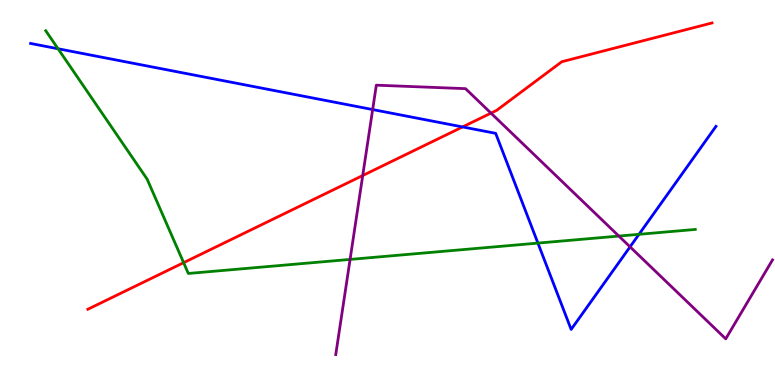[{'lines': ['blue', 'red'], 'intersections': [{'x': 5.97, 'y': 6.7}]}, {'lines': ['green', 'red'], 'intersections': [{'x': 2.37, 'y': 3.18}]}, {'lines': ['purple', 'red'], 'intersections': [{'x': 4.68, 'y': 5.44}, {'x': 6.34, 'y': 7.06}]}, {'lines': ['blue', 'green'], 'intersections': [{'x': 0.749, 'y': 8.73}, {'x': 6.94, 'y': 3.69}, {'x': 8.24, 'y': 3.91}]}, {'lines': ['blue', 'purple'], 'intersections': [{'x': 4.81, 'y': 7.15}, {'x': 8.13, 'y': 3.59}]}, {'lines': ['green', 'purple'], 'intersections': [{'x': 4.52, 'y': 3.26}, {'x': 7.99, 'y': 3.87}]}]